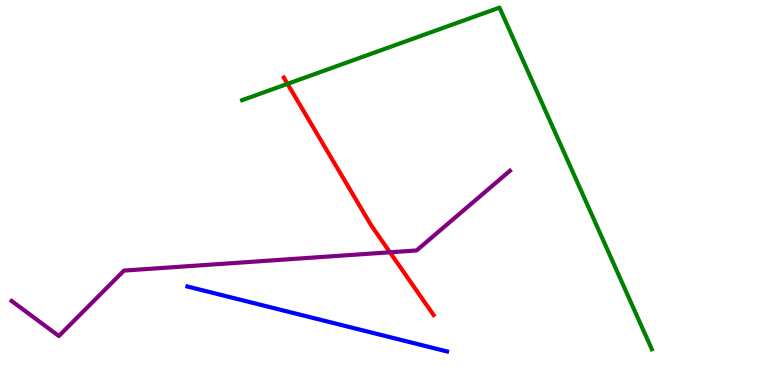[{'lines': ['blue', 'red'], 'intersections': []}, {'lines': ['green', 'red'], 'intersections': [{'x': 3.71, 'y': 7.82}]}, {'lines': ['purple', 'red'], 'intersections': [{'x': 5.03, 'y': 3.45}]}, {'lines': ['blue', 'green'], 'intersections': []}, {'lines': ['blue', 'purple'], 'intersections': []}, {'lines': ['green', 'purple'], 'intersections': []}]